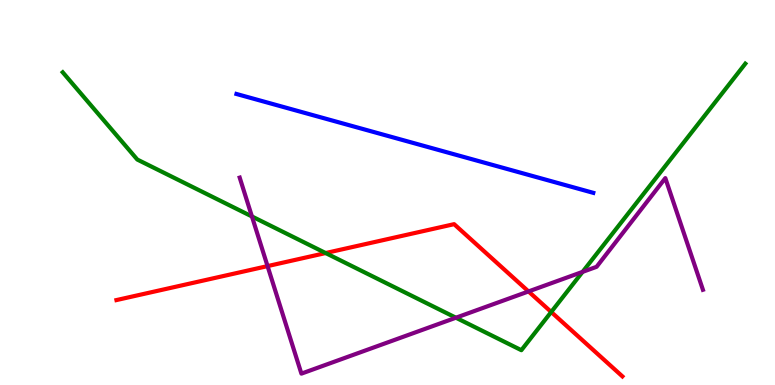[{'lines': ['blue', 'red'], 'intersections': []}, {'lines': ['green', 'red'], 'intersections': [{'x': 4.2, 'y': 3.43}, {'x': 7.11, 'y': 1.9}]}, {'lines': ['purple', 'red'], 'intersections': [{'x': 3.45, 'y': 3.09}, {'x': 6.82, 'y': 2.43}]}, {'lines': ['blue', 'green'], 'intersections': []}, {'lines': ['blue', 'purple'], 'intersections': []}, {'lines': ['green', 'purple'], 'intersections': [{'x': 3.25, 'y': 4.38}, {'x': 5.88, 'y': 1.75}, {'x': 7.52, 'y': 2.94}]}]